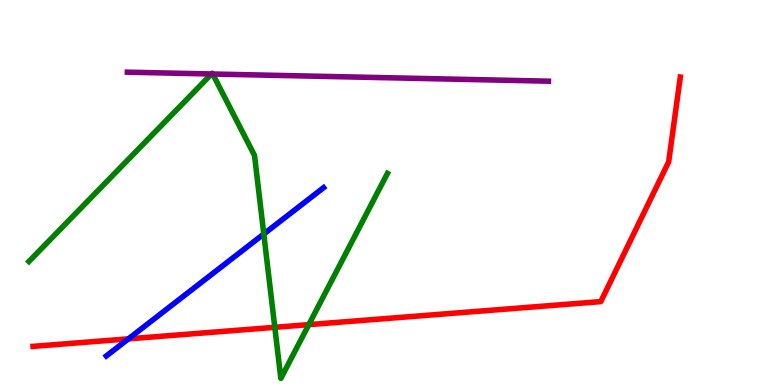[{'lines': ['blue', 'red'], 'intersections': [{'x': 1.66, 'y': 1.2}]}, {'lines': ['green', 'red'], 'intersections': [{'x': 3.55, 'y': 1.5}, {'x': 3.98, 'y': 1.57}]}, {'lines': ['purple', 'red'], 'intersections': []}, {'lines': ['blue', 'green'], 'intersections': [{'x': 3.4, 'y': 3.92}]}, {'lines': ['blue', 'purple'], 'intersections': []}, {'lines': ['green', 'purple'], 'intersections': [{'x': 2.73, 'y': 8.08}, {'x': 2.74, 'y': 8.08}]}]